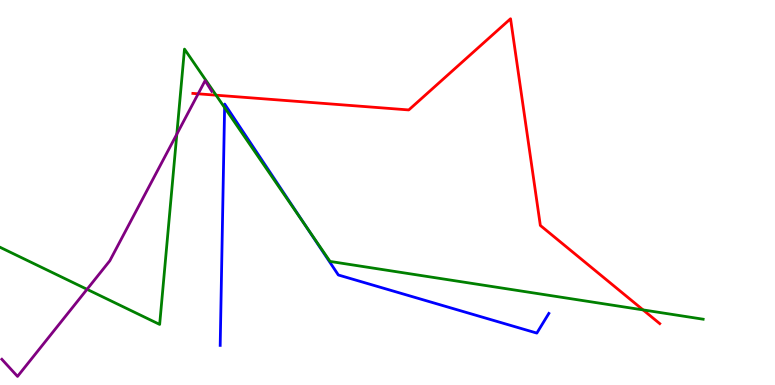[{'lines': ['blue', 'red'], 'intersections': []}, {'lines': ['green', 'red'], 'intersections': [{'x': 2.79, 'y': 7.53}, {'x': 8.3, 'y': 1.95}]}, {'lines': ['purple', 'red'], 'intersections': [{'x': 2.56, 'y': 7.56}]}, {'lines': ['blue', 'green'], 'intersections': [{'x': 2.9, 'y': 7.2}, {'x': 3.95, 'y': 4.11}]}, {'lines': ['blue', 'purple'], 'intersections': []}, {'lines': ['green', 'purple'], 'intersections': [{'x': 1.12, 'y': 2.49}, {'x': 2.28, 'y': 6.52}]}]